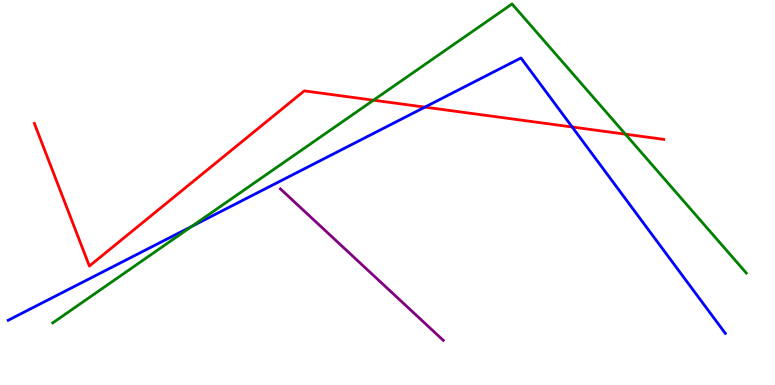[{'lines': ['blue', 'red'], 'intersections': [{'x': 5.48, 'y': 7.22}, {'x': 7.38, 'y': 6.7}]}, {'lines': ['green', 'red'], 'intersections': [{'x': 4.82, 'y': 7.4}, {'x': 8.07, 'y': 6.51}]}, {'lines': ['purple', 'red'], 'intersections': []}, {'lines': ['blue', 'green'], 'intersections': [{'x': 2.47, 'y': 4.12}]}, {'lines': ['blue', 'purple'], 'intersections': []}, {'lines': ['green', 'purple'], 'intersections': []}]